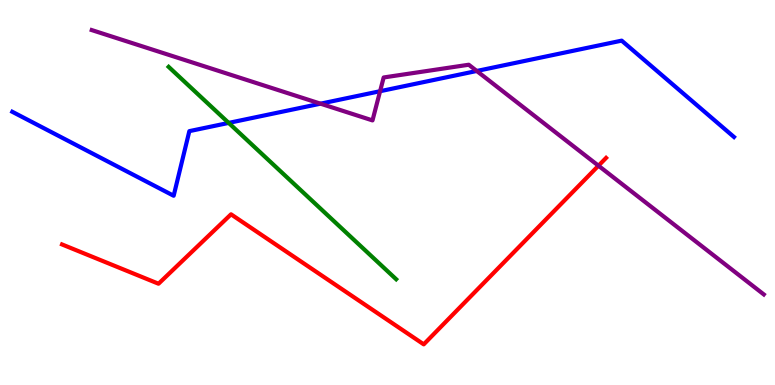[{'lines': ['blue', 'red'], 'intersections': []}, {'lines': ['green', 'red'], 'intersections': []}, {'lines': ['purple', 'red'], 'intersections': [{'x': 7.72, 'y': 5.7}]}, {'lines': ['blue', 'green'], 'intersections': [{'x': 2.95, 'y': 6.81}]}, {'lines': ['blue', 'purple'], 'intersections': [{'x': 4.14, 'y': 7.31}, {'x': 4.9, 'y': 7.63}, {'x': 6.15, 'y': 8.16}]}, {'lines': ['green', 'purple'], 'intersections': []}]